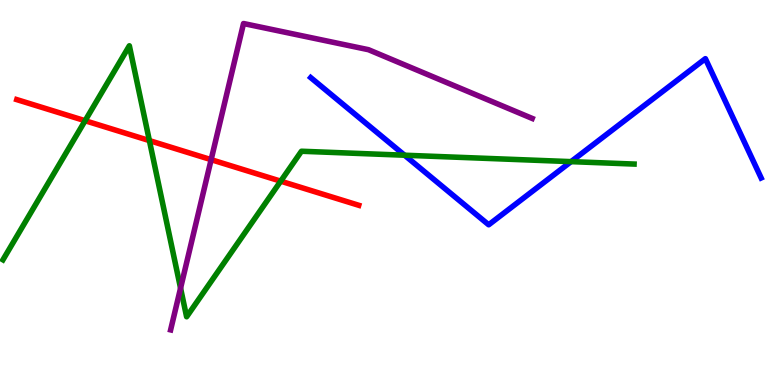[{'lines': ['blue', 'red'], 'intersections': []}, {'lines': ['green', 'red'], 'intersections': [{'x': 1.1, 'y': 6.86}, {'x': 1.93, 'y': 6.35}, {'x': 3.62, 'y': 5.29}]}, {'lines': ['purple', 'red'], 'intersections': [{'x': 2.72, 'y': 5.85}]}, {'lines': ['blue', 'green'], 'intersections': [{'x': 5.22, 'y': 5.97}, {'x': 7.37, 'y': 5.8}]}, {'lines': ['blue', 'purple'], 'intersections': []}, {'lines': ['green', 'purple'], 'intersections': [{'x': 2.33, 'y': 2.52}]}]